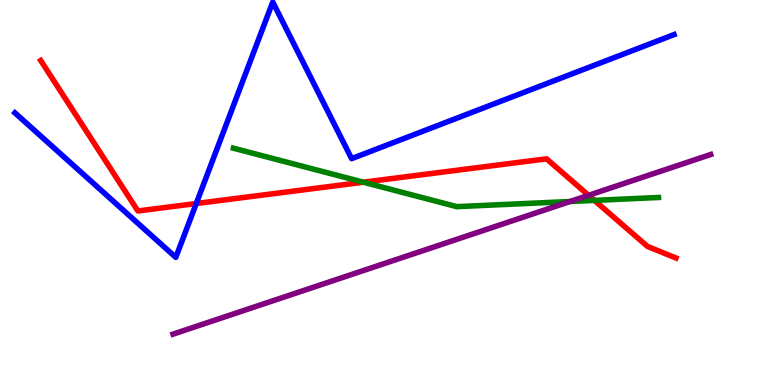[{'lines': ['blue', 'red'], 'intersections': [{'x': 2.53, 'y': 4.71}]}, {'lines': ['green', 'red'], 'intersections': [{'x': 4.69, 'y': 5.27}, {'x': 7.67, 'y': 4.8}]}, {'lines': ['purple', 'red'], 'intersections': [{'x': 7.59, 'y': 4.93}]}, {'lines': ['blue', 'green'], 'intersections': []}, {'lines': ['blue', 'purple'], 'intersections': []}, {'lines': ['green', 'purple'], 'intersections': [{'x': 7.36, 'y': 4.77}]}]